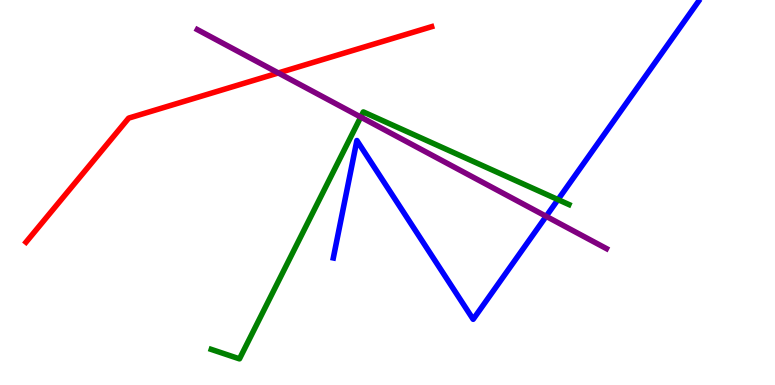[{'lines': ['blue', 'red'], 'intersections': []}, {'lines': ['green', 'red'], 'intersections': []}, {'lines': ['purple', 'red'], 'intersections': [{'x': 3.59, 'y': 8.11}]}, {'lines': ['blue', 'green'], 'intersections': [{'x': 7.2, 'y': 4.82}]}, {'lines': ['blue', 'purple'], 'intersections': [{'x': 7.05, 'y': 4.38}]}, {'lines': ['green', 'purple'], 'intersections': [{'x': 4.65, 'y': 6.96}]}]